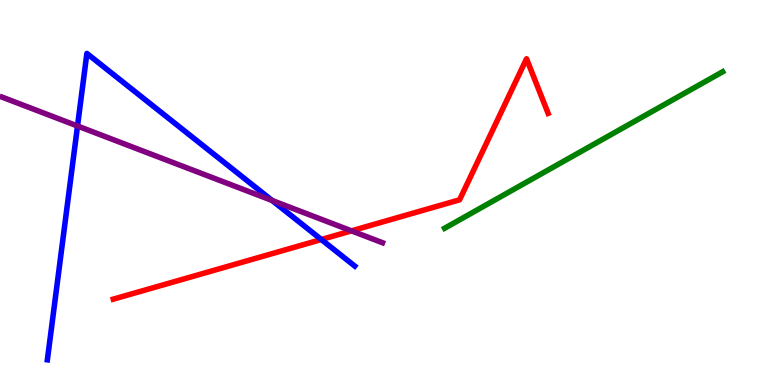[{'lines': ['blue', 'red'], 'intersections': [{'x': 4.15, 'y': 3.78}]}, {'lines': ['green', 'red'], 'intersections': []}, {'lines': ['purple', 'red'], 'intersections': [{'x': 4.54, 'y': 4.0}]}, {'lines': ['blue', 'green'], 'intersections': []}, {'lines': ['blue', 'purple'], 'intersections': [{'x': 1.0, 'y': 6.73}, {'x': 3.51, 'y': 4.79}]}, {'lines': ['green', 'purple'], 'intersections': []}]